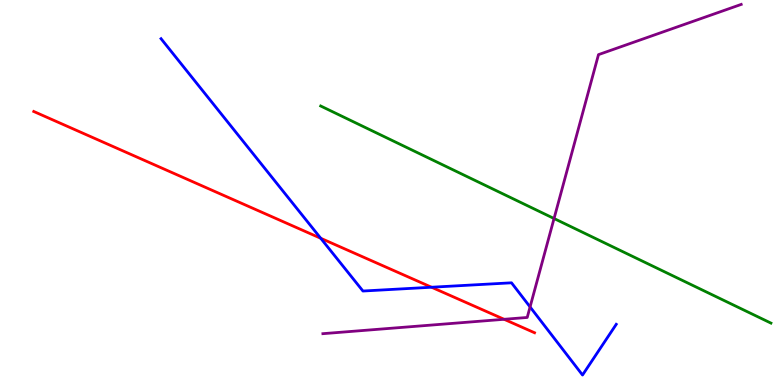[{'lines': ['blue', 'red'], 'intersections': [{'x': 4.14, 'y': 3.81}, {'x': 5.57, 'y': 2.54}]}, {'lines': ['green', 'red'], 'intersections': []}, {'lines': ['purple', 'red'], 'intersections': [{'x': 6.5, 'y': 1.71}]}, {'lines': ['blue', 'green'], 'intersections': []}, {'lines': ['blue', 'purple'], 'intersections': [{'x': 6.84, 'y': 2.03}]}, {'lines': ['green', 'purple'], 'intersections': [{'x': 7.15, 'y': 4.32}]}]